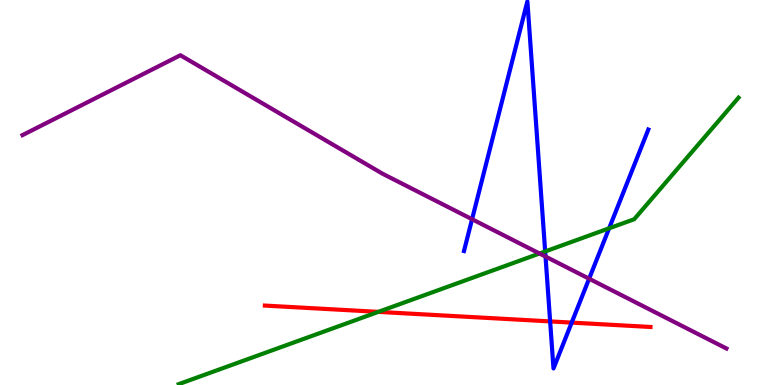[{'lines': ['blue', 'red'], 'intersections': [{'x': 7.1, 'y': 1.65}, {'x': 7.38, 'y': 1.62}]}, {'lines': ['green', 'red'], 'intersections': [{'x': 4.88, 'y': 1.9}]}, {'lines': ['purple', 'red'], 'intersections': []}, {'lines': ['blue', 'green'], 'intersections': [{'x': 7.03, 'y': 3.47}, {'x': 7.86, 'y': 4.07}]}, {'lines': ['blue', 'purple'], 'intersections': [{'x': 6.09, 'y': 4.31}, {'x': 7.04, 'y': 3.34}, {'x': 7.6, 'y': 2.76}]}, {'lines': ['green', 'purple'], 'intersections': [{'x': 6.96, 'y': 3.42}]}]